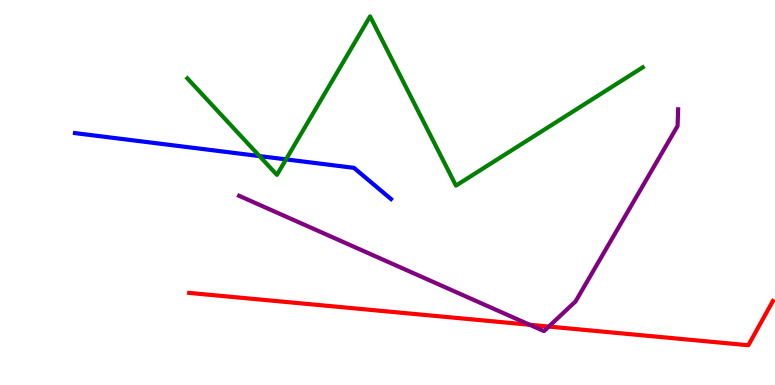[{'lines': ['blue', 'red'], 'intersections': []}, {'lines': ['green', 'red'], 'intersections': []}, {'lines': ['purple', 'red'], 'intersections': [{'x': 6.83, 'y': 1.56}, {'x': 7.08, 'y': 1.52}]}, {'lines': ['blue', 'green'], 'intersections': [{'x': 3.35, 'y': 5.95}, {'x': 3.69, 'y': 5.86}]}, {'lines': ['blue', 'purple'], 'intersections': []}, {'lines': ['green', 'purple'], 'intersections': []}]